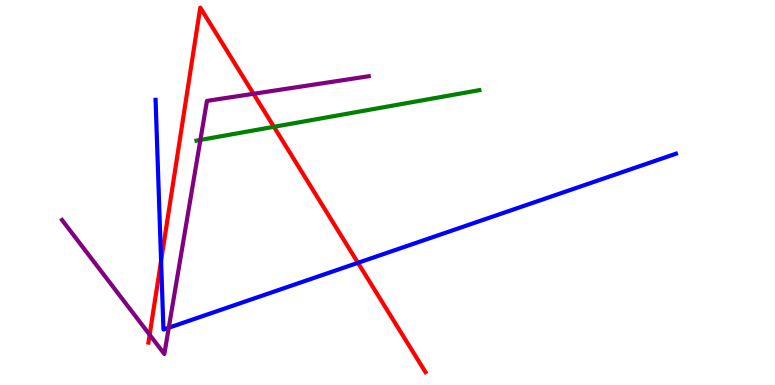[{'lines': ['blue', 'red'], 'intersections': [{'x': 2.08, 'y': 3.23}, {'x': 4.62, 'y': 3.17}]}, {'lines': ['green', 'red'], 'intersections': [{'x': 3.53, 'y': 6.71}]}, {'lines': ['purple', 'red'], 'intersections': [{'x': 1.93, 'y': 1.31}, {'x': 3.27, 'y': 7.56}]}, {'lines': ['blue', 'green'], 'intersections': []}, {'lines': ['blue', 'purple'], 'intersections': [{'x': 2.18, 'y': 1.49}]}, {'lines': ['green', 'purple'], 'intersections': [{'x': 2.59, 'y': 6.37}]}]